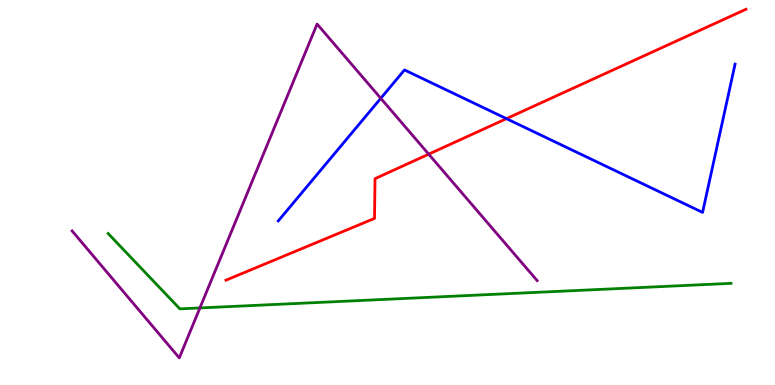[{'lines': ['blue', 'red'], 'intersections': [{'x': 6.53, 'y': 6.92}]}, {'lines': ['green', 'red'], 'intersections': []}, {'lines': ['purple', 'red'], 'intersections': [{'x': 5.53, 'y': 6.0}]}, {'lines': ['blue', 'green'], 'intersections': []}, {'lines': ['blue', 'purple'], 'intersections': [{'x': 4.91, 'y': 7.45}]}, {'lines': ['green', 'purple'], 'intersections': [{'x': 2.58, 'y': 2.0}]}]